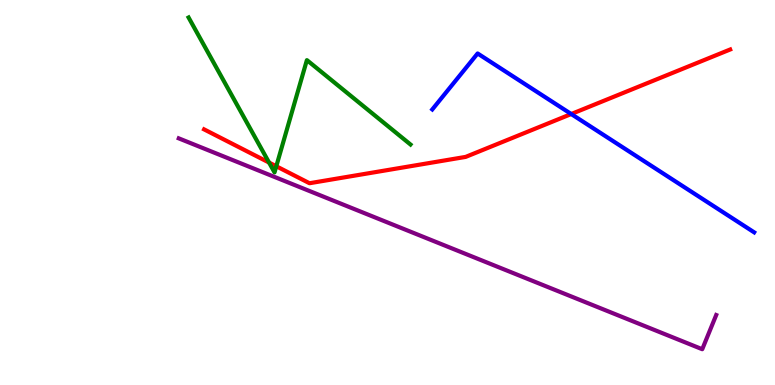[{'lines': ['blue', 'red'], 'intersections': [{'x': 7.37, 'y': 7.04}]}, {'lines': ['green', 'red'], 'intersections': [{'x': 3.47, 'y': 5.78}, {'x': 3.57, 'y': 5.68}]}, {'lines': ['purple', 'red'], 'intersections': []}, {'lines': ['blue', 'green'], 'intersections': []}, {'lines': ['blue', 'purple'], 'intersections': []}, {'lines': ['green', 'purple'], 'intersections': []}]